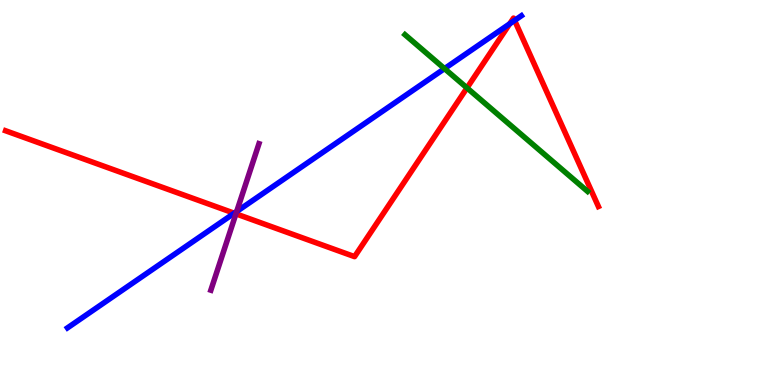[{'lines': ['blue', 'red'], 'intersections': [{'x': 3.02, 'y': 4.46}, {'x': 6.58, 'y': 9.38}, {'x': 6.64, 'y': 9.47}]}, {'lines': ['green', 'red'], 'intersections': [{'x': 6.03, 'y': 7.72}]}, {'lines': ['purple', 'red'], 'intersections': [{'x': 3.04, 'y': 4.45}]}, {'lines': ['blue', 'green'], 'intersections': [{'x': 5.74, 'y': 8.22}]}, {'lines': ['blue', 'purple'], 'intersections': [{'x': 3.05, 'y': 4.51}]}, {'lines': ['green', 'purple'], 'intersections': []}]